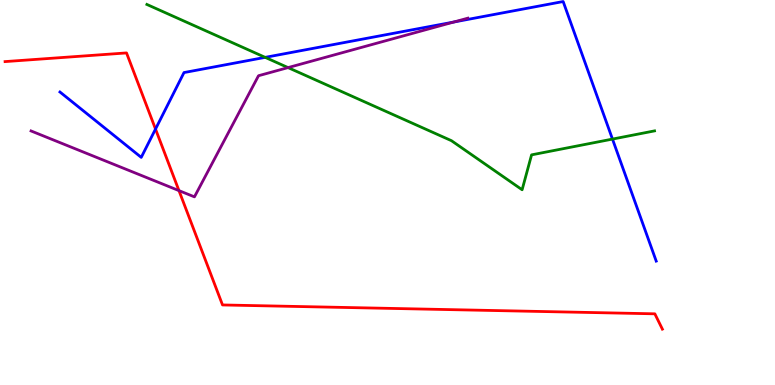[{'lines': ['blue', 'red'], 'intersections': [{'x': 2.01, 'y': 6.65}]}, {'lines': ['green', 'red'], 'intersections': []}, {'lines': ['purple', 'red'], 'intersections': [{'x': 2.31, 'y': 5.05}]}, {'lines': ['blue', 'green'], 'intersections': [{'x': 3.42, 'y': 8.51}, {'x': 7.9, 'y': 6.39}]}, {'lines': ['blue', 'purple'], 'intersections': [{'x': 5.86, 'y': 9.43}]}, {'lines': ['green', 'purple'], 'intersections': [{'x': 3.72, 'y': 8.24}]}]